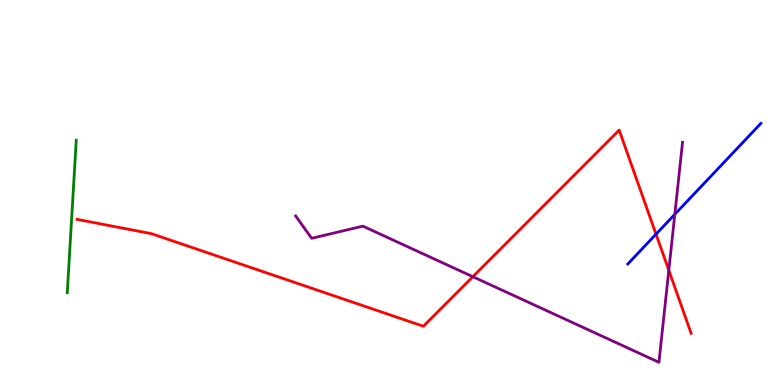[{'lines': ['blue', 'red'], 'intersections': [{'x': 8.46, 'y': 3.92}]}, {'lines': ['green', 'red'], 'intersections': []}, {'lines': ['purple', 'red'], 'intersections': [{'x': 6.1, 'y': 2.81}, {'x': 8.63, 'y': 2.98}]}, {'lines': ['blue', 'green'], 'intersections': []}, {'lines': ['blue', 'purple'], 'intersections': [{'x': 8.71, 'y': 4.43}]}, {'lines': ['green', 'purple'], 'intersections': []}]